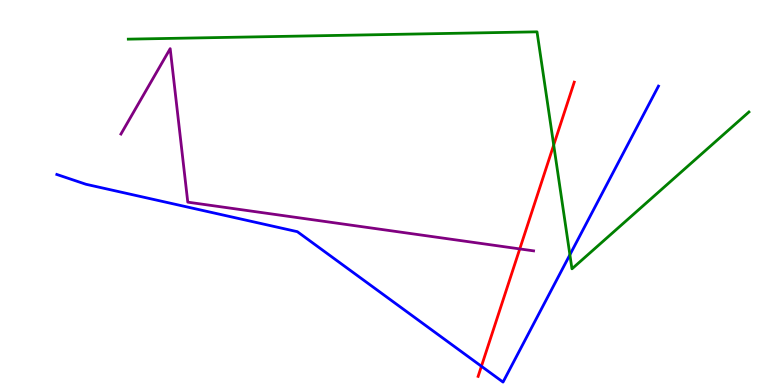[{'lines': ['blue', 'red'], 'intersections': [{'x': 6.21, 'y': 0.486}]}, {'lines': ['green', 'red'], 'intersections': [{'x': 7.14, 'y': 6.23}]}, {'lines': ['purple', 'red'], 'intersections': [{'x': 6.71, 'y': 3.53}]}, {'lines': ['blue', 'green'], 'intersections': [{'x': 7.35, 'y': 3.38}]}, {'lines': ['blue', 'purple'], 'intersections': []}, {'lines': ['green', 'purple'], 'intersections': []}]